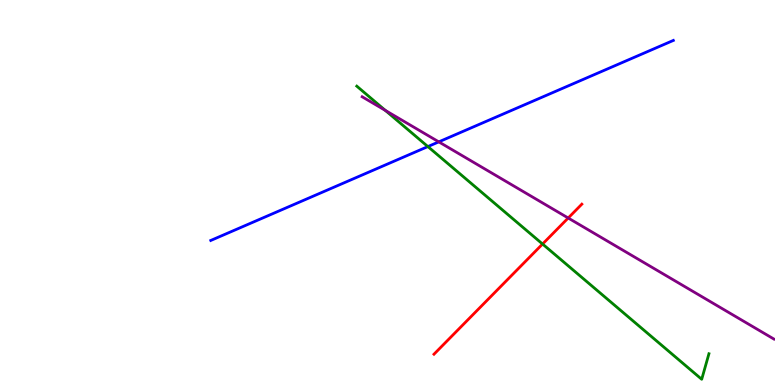[{'lines': ['blue', 'red'], 'intersections': []}, {'lines': ['green', 'red'], 'intersections': [{'x': 7.0, 'y': 3.66}]}, {'lines': ['purple', 'red'], 'intersections': [{'x': 7.33, 'y': 4.34}]}, {'lines': ['blue', 'green'], 'intersections': [{'x': 5.52, 'y': 6.19}]}, {'lines': ['blue', 'purple'], 'intersections': [{'x': 5.66, 'y': 6.32}]}, {'lines': ['green', 'purple'], 'intersections': [{'x': 4.97, 'y': 7.13}]}]